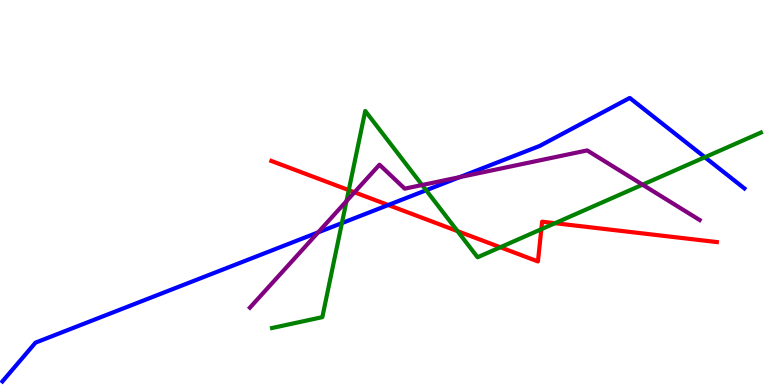[{'lines': ['blue', 'red'], 'intersections': [{'x': 5.01, 'y': 4.67}]}, {'lines': ['green', 'red'], 'intersections': [{'x': 4.5, 'y': 5.06}, {'x': 5.9, 'y': 4.0}, {'x': 6.46, 'y': 3.58}, {'x': 6.98, 'y': 4.05}, {'x': 7.16, 'y': 4.2}]}, {'lines': ['purple', 'red'], 'intersections': [{'x': 4.57, 'y': 5.01}]}, {'lines': ['blue', 'green'], 'intersections': [{'x': 4.41, 'y': 4.21}, {'x': 5.5, 'y': 5.06}, {'x': 9.1, 'y': 5.92}]}, {'lines': ['blue', 'purple'], 'intersections': [{'x': 4.11, 'y': 3.96}, {'x': 5.93, 'y': 5.4}]}, {'lines': ['green', 'purple'], 'intersections': [{'x': 4.47, 'y': 4.78}, {'x': 5.45, 'y': 5.19}, {'x': 8.29, 'y': 5.2}]}]